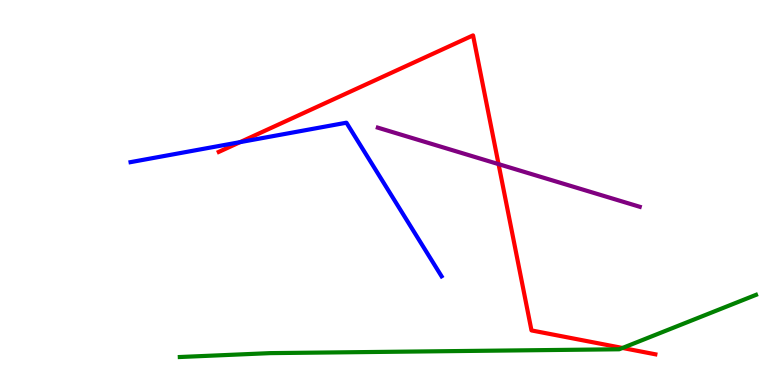[{'lines': ['blue', 'red'], 'intersections': [{'x': 3.1, 'y': 6.31}]}, {'lines': ['green', 'red'], 'intersections': [{'x': 8.03, 'y': 0.962}]}, {'lines': ['purple', 'red'], 'intersections': [{'x': 6.43, 'y': 5.74}]}, {'lines': ['blue', 'green'], 'intersections': []}, {'lines': ['blue', 'purple'], 'intersections': []}, {'lines': ['green', 'purple'], 'intersections': []}]